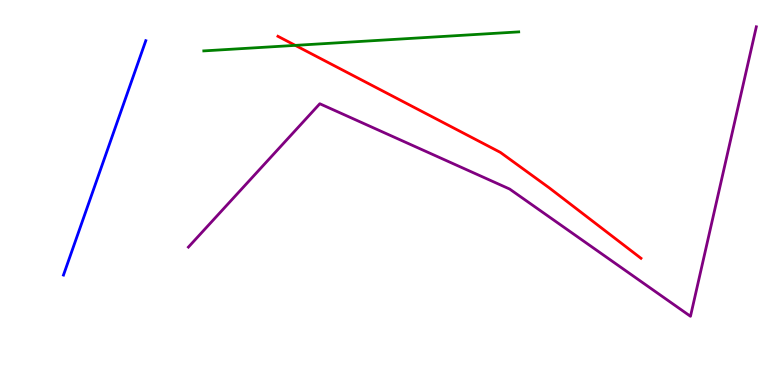[{'lines': ['blue', 'red'], 'intersections': []}, {'lines': ['green', 'red'], 'intersections': [{'x': 3.81, 'y': 8.82}]}, {'lines': ['purple', 'red'], 'intersections': []}, {'lines': ['blue', 'green'], 'intersections': []}, {'lines': ['blue', 'purple'], 'intersections': []}, {'lines': ['green', 'purple'], 'intersections': []}]